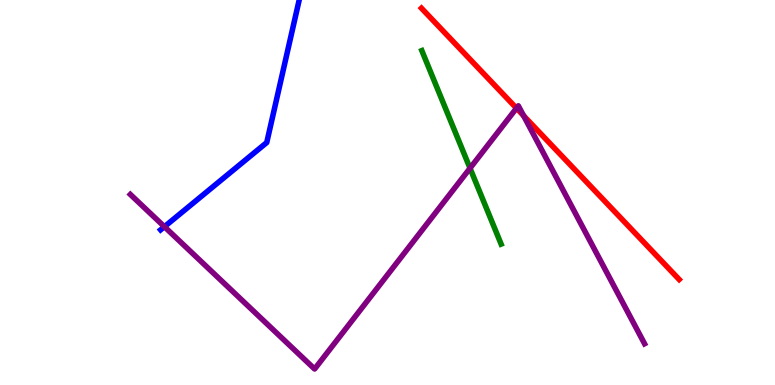[{'lines': ['blue', 'red'], 'intersections': []}, {'lines': ['green', 'red'], 'intersections': []}, {'lines': ['purple', 'red'], 'intersections': [{'x': 6.66, 'y': 7.19}, {'x': 6.76, 'y': 6.99}]}, {'lines': ['blue', 'green'], 'intersections': []}, {'lines': ['blue', 'purple'], 'intersections': [{'x': 2.12, 'y': 4.11}]}, {'lines': ['green', 'purple'], 'intersections': [{'x': 6.06, 'y': 5.63}]}]